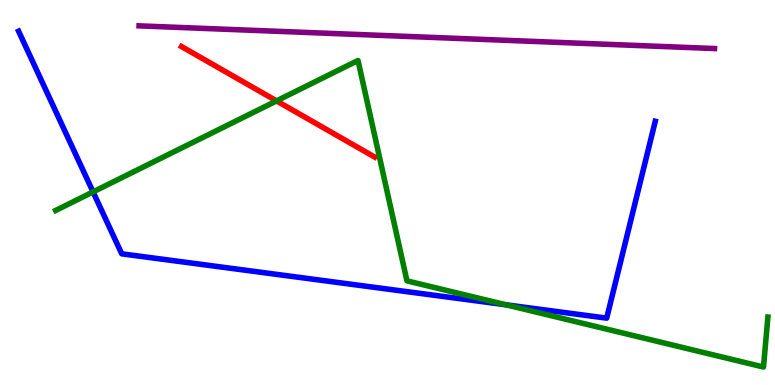[{'lines': ['blue', 'red'], 'intersections': []}, {'lines': ['green', 'red'], 'intersections': [{'x': 3.57, 'y': 7.38}]}, {'lines': ['purple', 'red'], 'intersections': []}, {'lines': ['blue', 'green'], 'intersections': [{'x': 1.2, 'y': 5.02}, {'x': 6.53, 'y': 2.08}]}, {'lines': ['blue', 'purple'], 'intersections': []}, {'lines': ['green', 'purple'], 'intersections': []}]